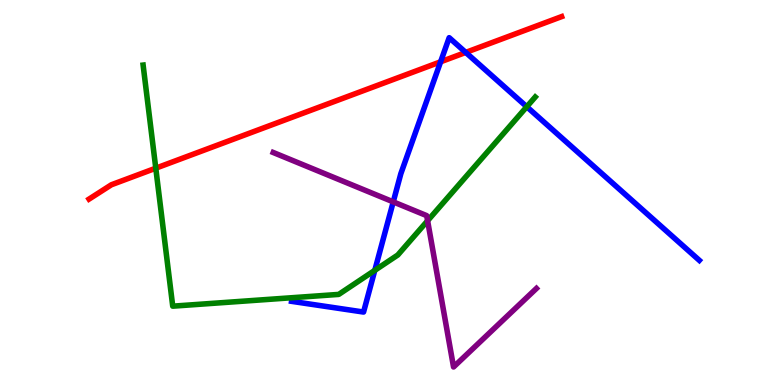[{'lines': ['blue', 'red'], 'intersections': [{'x': 5.69, 'y': 8.39}, {'x': 6.01, 'y': 8.64}]}, {'lines': ['green', 'red'], 'intersections': [{'x': 2.01, 'y': 5.63}]}, {'lines': ['purple', 'red'], 'intersections': []}, {'lines': ['blue', 'green'], 'intersections': [{'x': 4.84, 'y': 2.98}, {'x': 6.8, 'y': 7.23}]}, {'lines': ['blue', 'purple'], 'intersections': [{'x': 5.07, 'y': 4.76}]}, {'lines': ['green', 'purple'], 'intersections': [{'x': 5.52, 'y': 4.27}]}]